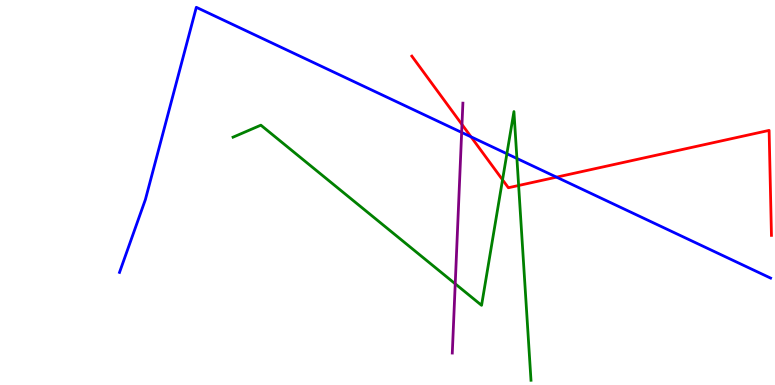[{'lines': ['blue', 'red'], 'intersections': [{'x': 6.08, 'y': 6.45}, {'x': 7.18, 'y': 5.4}]}, {'lines': ['green', 'red'], 'intersections': [{'x': 6.48, 'y': 5.33}, {'x': 6.69, 'y': 5.18}]}, {'lines': ['purple', 'red'], 'intersections': [{'x': 5.96, 'y': 6.77}]}, {'lines': ['blue', 'green'], 'intersections': [{'x': 6.54, 'y': 6.01}, {'x': 6.67, 'y': 5.88}]}, {'lines': ['blue', 'purple'], 'intersections': [{'x': 5.96, 'y': 6.56}]}, {'lines': ['green', 'purple'], 'intersections': [{'x': 5.87, 'y': 2.63}]}]